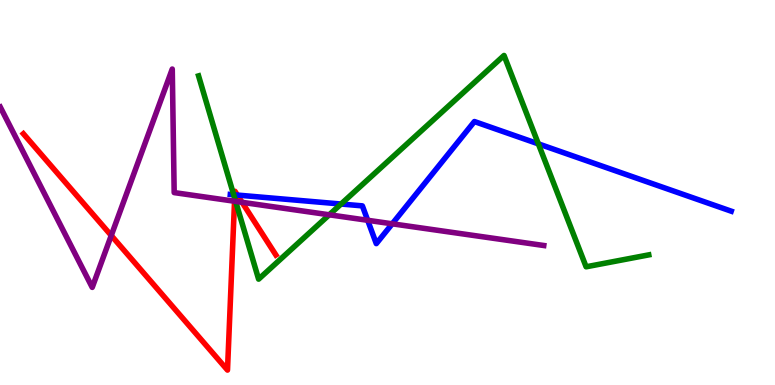[{'lines': ['blue', 'red'], 'intersections': [{'x': 3.03, 'y': 4.94}, {'x': 3.06, 'y': 4.93}]}, {'lines': ['green', 'red'], 'intersections': [{'x': 3.03, 'y': 4.85}]}, {'lines': ['purple', 'red'], 'intersections': [{'x': 1.44, 'y': 3.88}, {'x': 3.03, 'y': 4.77}, {'x': 3.12, 'y': 4.75}]}, {'lines': ['blue', 'green'], 'intersections': [{'x': 3.02, 'y': 4.94}, {'x': 4.4, 'y': 4.7}, {'x': 6.95, 'y': 6.26}]}, {'lines': ['blue', 'purple'], 'intersections': [{'x': 4.74, 'y': 4.28}, {'x': 5.06, 'y': 4.19}]}, {'lines': ['green', 'purple'], 'intersections': [{'x': 3.04, 'y': 4.77}, {'x': 4.25, 'y': 4.42}]}]